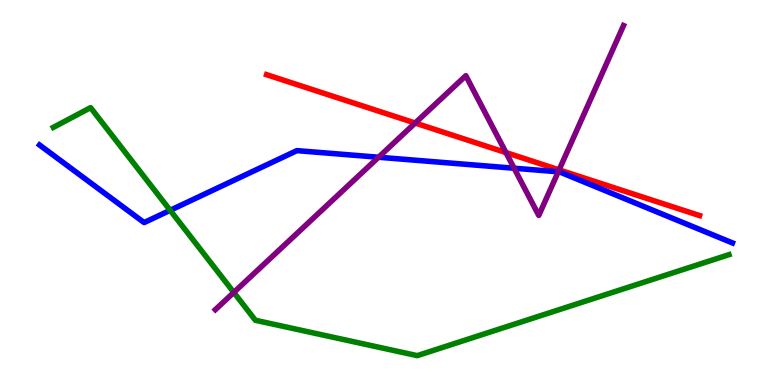[{'lines': ['blue', 'red'], 'intersections': []}, {'lines': ['green', 'red'], 'intersections': []}, {'lines': ['purple', 'red'], 'intersections': [{'x': 5.36, 'y': 6.8}, {'x': 6.53, 'y': 6.04}, {'x': 7.21, 'y': 5.59}]}, {'lines': ['blue', 'green'], 'intersections': [{'x': 2.2, 'y': 4.54}]}, {'lines': ['blue', 'purple'], 'intersections': [{'x': 4.88, 'y': 5.92}, {'x': 6.63, 'y': 5.63}, {'x': 7.2, 'y': 5.54}]}, {'lines': ['green', 'purple'], 'intersections': [{'x': 3.02, 'y': 2.4}]}]